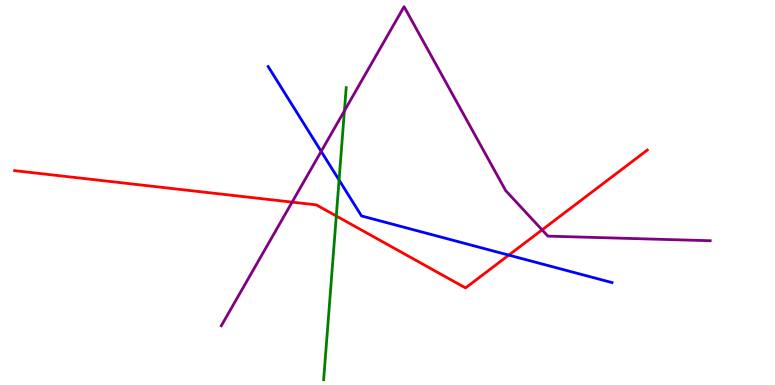[{'lines': ['blue', 'red'], 'intersections': [{'x': 6.57, 'y': 3.37}]}, {'lines': ['green', 'red'], 'intersections': [{'x': 4.34, 'y': 4.39}]}, {'lines': ['purple', 'red'], 'intersections': [{'x': 3.77, 'y': 4.75}, {'x': 6.99, 'y': 4.03}]}, {'lines': ['blue', 'green'], 'intersections': [{'x': 4.38, 'y': 5.32}]}, {'lines': ['blue', 'purple'], 'intersections': [{'x': 4.14, 'y': 6.07}]}, {'lines': ['green', 'purple'], 'intersections': [{'x': 4.44, 'y': 7.12}]}]